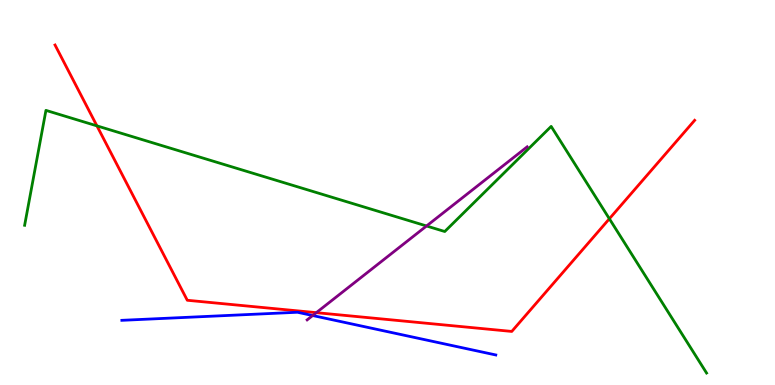[{'lines': ['blue', 'red'], 'intersections': []}, {'lines': ['green', 'red'], 'intersections': [{'x': 1.25, 'y': 6.73}, {'x': 7.86, 'y': 4.32}]}, {'lines': ['purple', 'red'], 'intersections': [{'x': 4.08, 'y': 1.88}]}, {'lines': ['blue', 'green'], 'intersections': []}, {'lines': ['blue', 'purple'], 'intersections': [{'x': 4.03, 'y': 1.8}]}, {'lines': ['green', 'purple'], 'intersections': [{'x': 5.5, 'y': 4.13}]}]